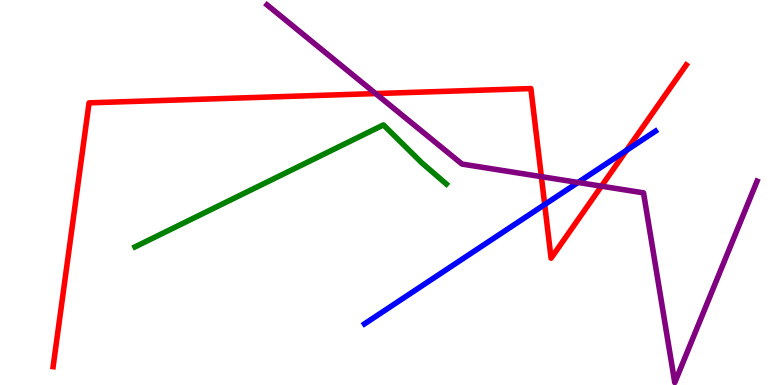[{'lines': ['blue', 'red'], 'intersections': [{'x': 7.03, 'y': 4.69}, {'x': 8.08, 'y': 6.1}]}, {'lines': ['green', 'red'], 'intersections': []}, {'lines': ['purple', 'red'], 'intersections': [{'x': 4.85, 'y': 7.57}, {'x': 6.99, 'y': 5.41}, {'x': 7.76, 'y': 5.16}]}, {'lines': ['blue', 'green'], 'intersections': []}, {'lines': ['blue', 'purple'], 'intersections': [{'x': 7.46, 'y': 5.26}]}, {'lines': ['green', 'purple'], 'intersections': []}]